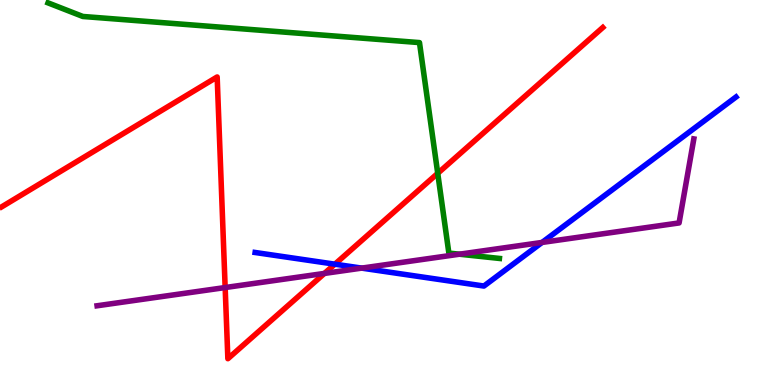[{'lines': ['blue', 'red'], 'intersections': [{'x': 4.32, 'y': 3.14}]}, {'lines': ['green', 'red'], 'intersections': [{'x': 5.65, 'y': 5.5}]}, {'lines': ['purple', 'red'], 'intersections': [{'x': 2.91, 'y': 2.53}, {'x': 4.19, 'y': 2.9}]}, {'lines': ['blue', 'green'], 'intersections': []}, {'lines': ['blue', 'purple'], 'intersections': [{'x': 4.67, 'y': 3.04}, {'x': 6.99, 'y': 3.7}]}, {'lines': ['green', 'purple'], 'intersections': [{'x': 5.93, 'y': 3.4}]}]